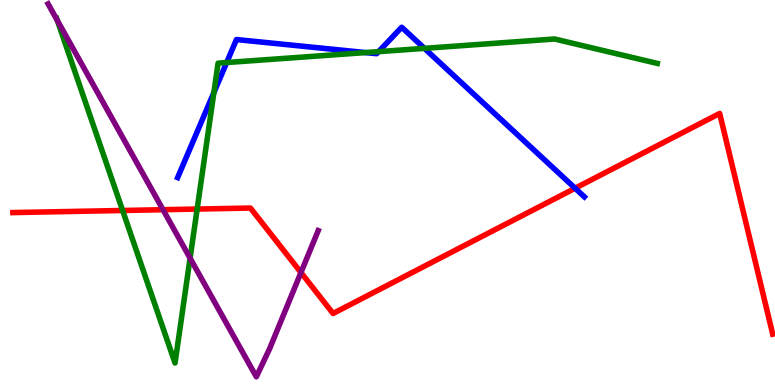[{'lines': ['blue', 'red'], 'intersections': [{'x': 7.42, 'y': 5.11}]}, {'lines': ['green', 'red'], 'intersections': [{'x': 1.58, 'y': 4.53}, {'x': 2.54, 'y': 4.57}]}, {'lines': ['purple', 'red'], 'intersections': [{'x': 2.1, 'y': 4.55}, {'x': 3.88, 'y': 2.92}]}, {'lines': ['blue', 'green'], 'intersections': [{'x': 2.76, 'y': 7.6}, {'x': 2.92, 'y': 8.38}, {'x': 4.72, 'y': 8.63}, {'x': 4.88, 'y': 8.66}, {'x': 5.48, 'y': 8.74}]}, {'lines': ['blue', 'purple'], 'intersections': []}, {'lines': ['green', 'purple'], 'intersections': [{'x': 0.74, 'y': 9.47}, {'x': 2.45, 'y': 3.29}]}]